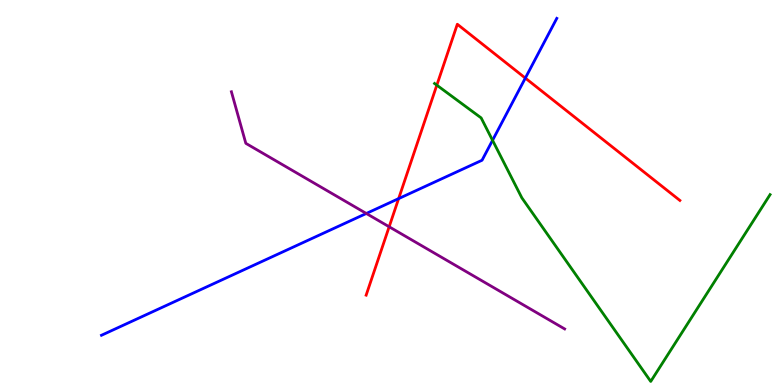[{'lines': ['blue', 'red'], 'intersections': [{'x': 5.14, 'y': 4.84}, {'x': 6.78, 'y': 7.97}]}, {'lines': ['green', 'red'], 'intersections': [{'x': 5.64, 'y': 7.79}]}, {'lines': ['purple', 'red'], 'intersections': [{'x': 5.02, 'y': 4.11}]}, {'lines': ['blue', 'green'], 'intersections': [{'x': 6.36, 'y': 6.36}]}, {'lines': ['blue', 'purple'], 'intersections': [{'x': 4.73, 'y': 4.46}]}, {'lines': ['green', 'purple'], 'intersections': []}]